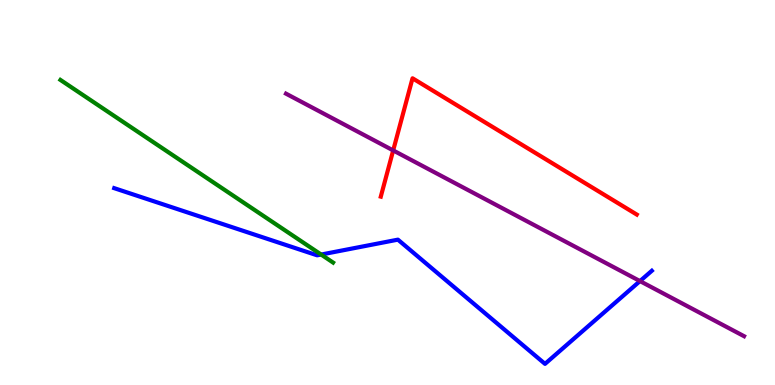[{'lines': ['blue', 'red'], 'intersections': []}, {'lines': ['green', 'red'], 'intersections': []}, {'lines': ['purple', 'red'], 'intersections': [{'x': 5.07, 'y': 6.09}]}, {'lines': ['blue', 'green'], 'intersections': [{'x': 4.14, 'y': 3.39}]}, {'lines': ['blue', 'purple'], 'intersections': [{'x': 8.26, 'y': 2.7}]}, {'lines': ['green', 'purple'], 'intersections': []}]